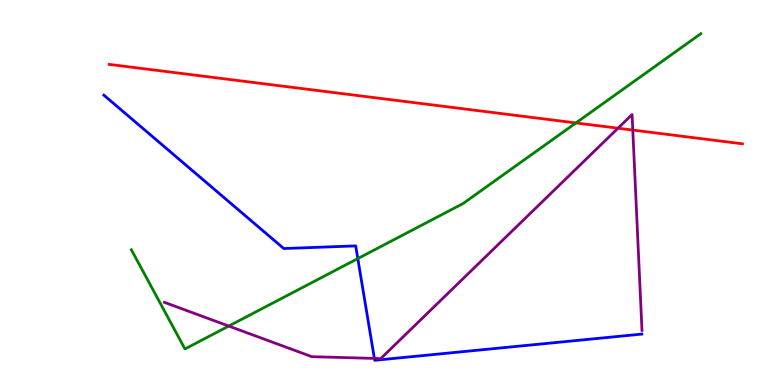[{'lines': ['blue', 'red'], 'intersections': []}, {'lines': ['green', 'red'], 'intersections': [{'x': 7.43, 'y': 6.81}]}, {'lines': ['purple', 'red'], 'intersections': [{'x': 7.97, 'y': 6.67}, {'x': 8.16, 'y': 6.62}]}, {'lines': ['blue', 'green'], 'intersections': [{'x': 4.62, 'y': 3.28}]}, {'lines': ['blue', 'purple'], 'intersections': [{'x': 4.83, 'y': 0.691}]}, {'lines': ['green', 'purple'], 'intersections': [{'x': 2.95, 'y': 1.53}]}]